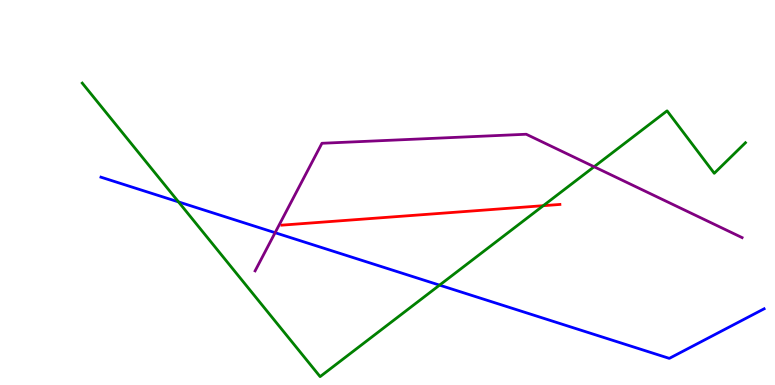[{'lines': ['blue', 'red'], 'intersections': []}, {'lines': ['green', 'red'], 'intersections': [{'x': 7.01, 'y': 4.66}]}, {'lines': ['purple', 'red'], 'intersections': []}, {'lines': ['blue', 'green'], 'intersections': [{'x': 2.3, 'y': 4.76}, {'x': 5.67, 'y': 2.59}]}, {'lines': ['blue', 'purple'], 'intersections': [{'x': 3.55, 'y': 3.96}]}, {'lines': ['green', 'purple'], 'intersections': [{'x': 7.67, 'y': 5.67}]}]